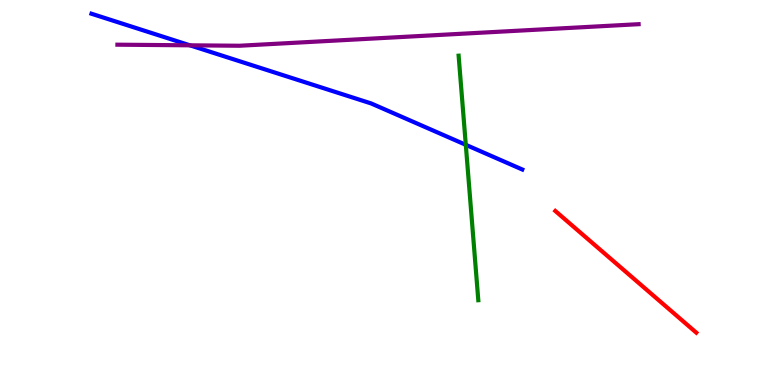[{'lines': ['blue', 'red'], 'intersections': []}, {'lines': ['green', 'red'], 'intersections': []}, {'lines': ['purple', 'red'], 'intersections': []}, {'lines': ['blue', 'green'], 'intersections': [{'x': 6.01, 'y': 6.24}]}, {'lines': ['blue', 'purple'], 'intersections': [{'x': 2.45, 'y': 8.82}]}, {'lines': ['green', 'purple'], 'intersections': []}]